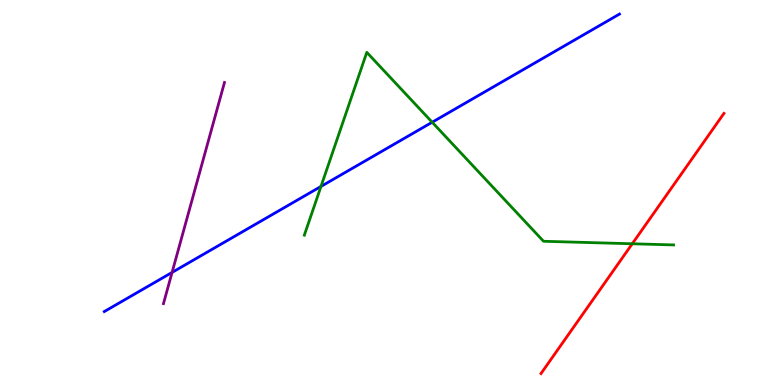[{'lines': ['blue', 'red'], 'intersections': []}, {'lines': ['green', 'red'], 'intersections': [{'x': 8.16, 'y': 3.67}]}, {'lines': ['purple', 'red'], 'intersections': []}, {'lines': ['blue', 'green'], 'intersections': [{'x': 4.14, 'y': 5.16}, {'x': 5.58, 'y': 6.83}]}, {'lines': ['blue', 'purple'], 'intersections': [{'x': 2.22, 'y': 2.92}]}, {'lines': ['green', 'purple'], 'intersections': []}]